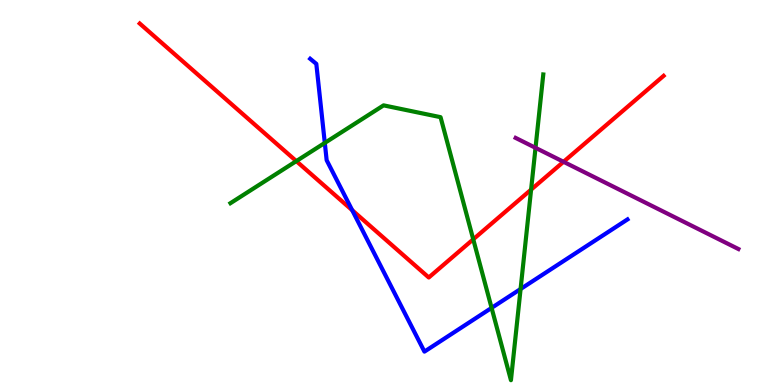[{'lines': ['blue', 'red'], 'intersections': [{'x': 4.54, 'y': 4.54}]}, {'lines': ['green', 'red'], 'intersections': [{'x': 3.82, 'y': 5.82}, {'x': 6.11, 'y': 3.78}, {'x': 6.85, 'y': 5.07}]}, {'lines': ['purple', 'red'], 'intersections': [{'x': 7.27, 'y': 5.8}]}, {'lines': ['blue', 'green'], 'intersections': [{'x': 4.19, 'y': 6.29}, {'x': 6.34, 'y': 2.0}, {'x': 6.72, 'y': 2.49}]}, {'lines': ['blue', 'purple'], 'intersections': []}, {'lines': ['green', 'purple'], 'intersections': [{'x': 6.91, 'y': 6.16}]}]